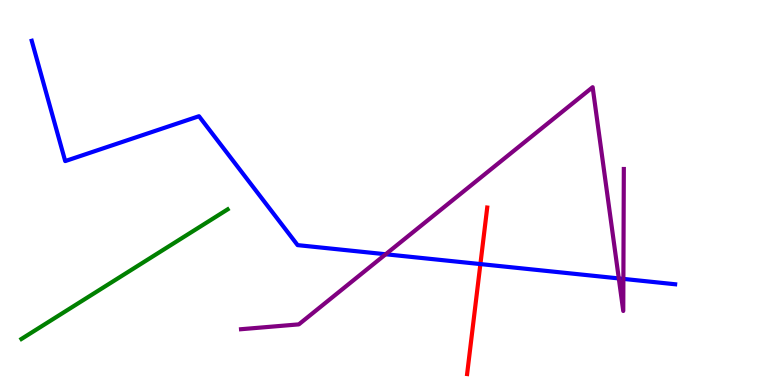[{'lines': ['blue', 'red'], 'intersections': [{'x': 6.2, 'y': 3.14}]}, {'lines': ['green', 'red'], 'intersections': []}, {'lines': ['purple', 'red'], 'intersections': []}, {'lines': ['blue', 'green'], 'intersections': []}, {'lines': ['blue', 'purple'], 'intersections': [{'x': 4.98, 'y': 3.4}, {'x': 7.98, 'y': 2.77}, {'x': 8.04, 'y': 2.76}]}, {'lines': ['green', 'purple'], 'intersections': []}]